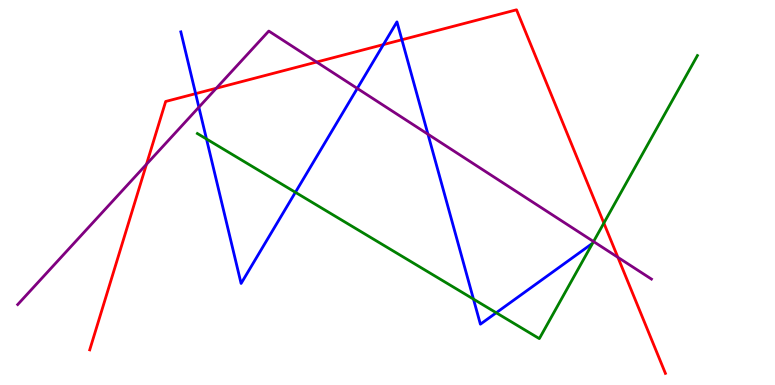[{'lines': ['blue', 'red'], 'intersections': [{'x': 2.52, 'y': 7.57}, {'x': 4.95, 'y': 8.84}, {'x': 5.19, 'y': 8.97}]}, {'lines': ['green', 'red'], 'intersections': [{'x': 7.79, 'y': 4.21}]}, {'lines': ['purple', 'red'], 'intersections': [{'x': 1.89, 'y': 5.73}, {'x': 2.79, 'y': 7.71}, {'x': 4.09, 'y': 8.39}, {'x': 7.97, 'y': 3.32}]}, {'lines': ['blue', 'green'], 'intersections': [{'x': 2.66, 'y': 6.39}, {'x': 3.81, 'y': 5.0}, {'x': 6.11, 'y': 2.23}, {'x': 6.4, 'y': 1.88}]}, {'lines': ['blue', 'purple'], 'intersections': [{'x': 2.57, 'y': 7.22}, {'x': 4.61, 'y': 7.7}, {'x': 5.52, 'y': 6.51}]}, {'lines': ['green', 'purple'], 'intersections': [{'x': 7.66, 'y': 3.73}]}]